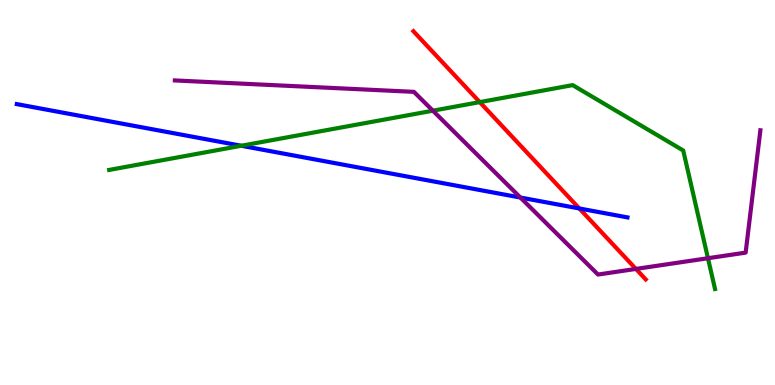[{'lines': ['blue', 'red'], 'intersections': [{'x': 7.48, 'y': 4.59}]}, {'lines': ['green', 'red'], 'intersections': [{'x': 6.19, 'y': 7.35}]}, {'lines': ['purple', 'red'], 'intersections': [{'x': 8.21, 'y': 3.02}]}, {'lines': ['blue', 'green'], 'intersections': [{'x': 3.11, 'y': 6.21}]}, {'lines': ['blue', 'purple'], 'intersections': [{'x': 6.71, 'y': 4.87}]}, {'lines': ['green', 'purple'], 'intersections': [{'x': 5.59, 'y': 7.12}, {'x': 9.13, 'y': 3.29}]}]